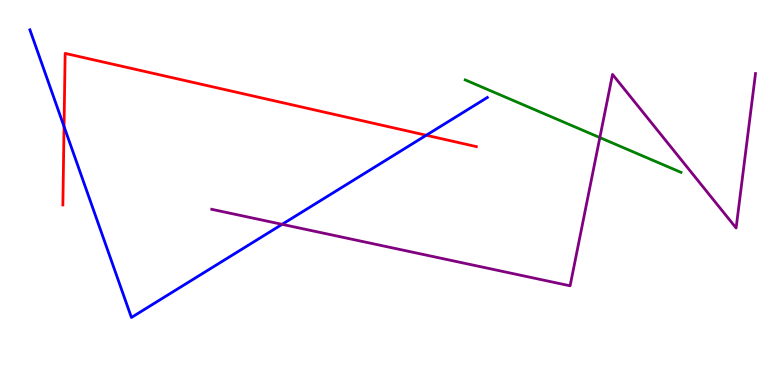[{'lines': ['blue', 'red'], 'intersections': [{'x': 0.826, 'y': 6.71}, {'x': 5.5, 'y': 6.49}]}, {'lines': ['green', 'red'], 'intersections': []}, {'lines': ['purple', 'red'], 'intersections': []}, {'lines': ['blue', 'green'], 'intersections': []}, {'lines': ['blue', 'purple'], 'intersections': [{'x': 3.64, 'y': 4.17}]}, {'lines': ['green', 'purple'], 'intersections': [{'x': 7.74, 'y': 6.43}]}]